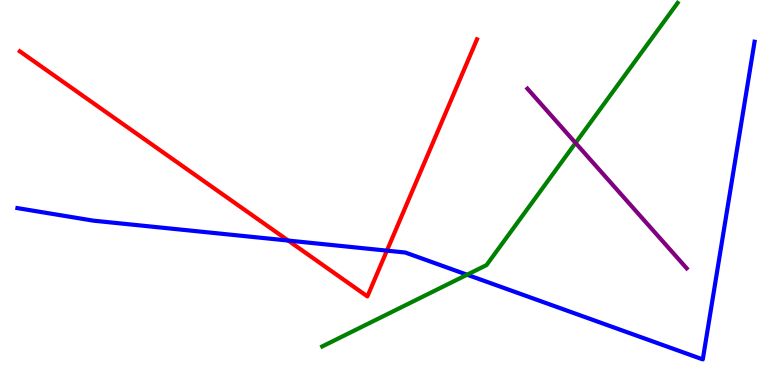[{'lines': ['blue', 'red'], 'intersections': [{'x': 3.72, 'y': 3.75}, {'x': 4.99, 'y': 3.49}]}, {'lines': ['green', 'red'], 'intersections': []}, {'lines': ['purple', 'red'], 'intersections': []}, {'lines': ['blue', 'green'], 'intersections': [{'x': 6.03, 'y': 2.86}]}, {'lines': ['blue', 'purple'], 'intersections': []}, {'lines': ['green', 'purple'], 'intersections': [{'x': 7.43, 'y': 6.29}]}]